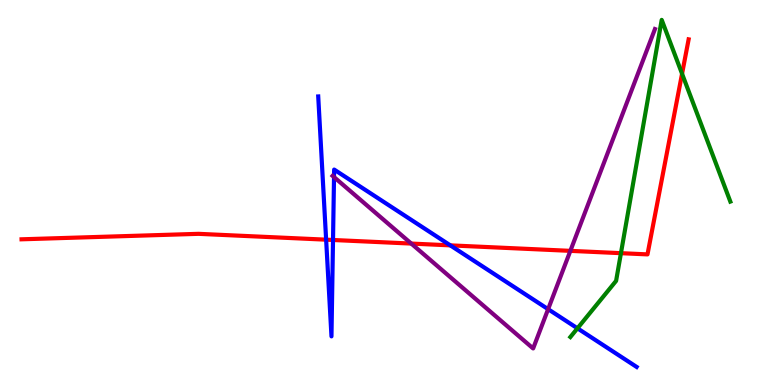[{'lines': ['blue', 'red'], 'intersections': [{'x': 4.21, 'y': 3.77}, {'x': 4.3, 'y': 3.77}, {'x': 5.81, 'y': 3.63}]}, {'lines': ['green', 'red'], 'intersections': [{'x': 8.01, 'y': 3.42}, {'x': 8.8, 'y': 8.08}]}, {'lines': ['purple', 'red'], 'intersections': [{'x': 5.31, 'y': 3.67}, {'x': 7.36, 'y': 3.48}]}, {'lines': ['blue', 'green'], 'intersections': [{'x': 7.45, 'y': 1.47}]}, {'lines': ['blue', 'purple'], 'intersections': [{'x': 4.31, 'y': 5.4}, {'x': 7.07, 'y': 1.97}]}, {'lines': ['green', 'purple'], 'intersections': []}]